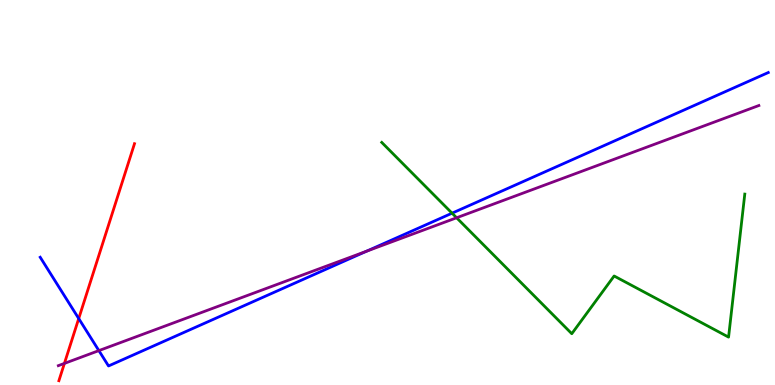[{'lines': ['blue', 'red'], 'intersections': [{'x': 1.02, 'y': 1.73}]}, {'lines': ['green', 'red'], 'intersections': []}, {'lines': ['purple', 'red'], 'intersections': [{'x': 0.831, 'y': 0.561}]}, {'lines': ['blue', 'green'], 'intersections': [{'x': 5.83, 'y': 4.46}]}, {'lines': ['blue', 'purple'], 'intersections': [{'x': 1.28, 'y': 0.893}, {'x': 4.73, 'y': 3.47}]}, {'lines': ['green', 'purple'], 'intersections': [{'x': 5.89, 'y': 4.34}]}]